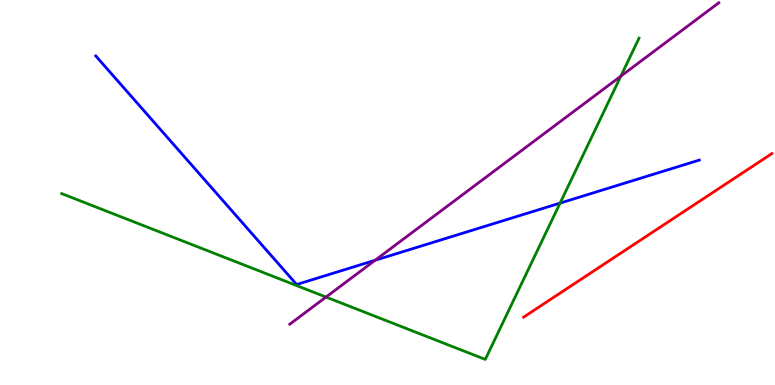[{'lines': ['blue', 'red'], 'intersections': []}, {'lines': ['green', 'red'], 'intersections': []}, {'lines': ['purple', 'red'], 'intersections': []}, {'lines': ['blue', 'green'], 'intersections': [{'x': 7.23, 'y': 4.72}]}, {'lines': ['blue', 'purple'], 'intersections': [{'x': 4.84, 'y': 3.24}]}, {'lines': ['green', 'purple'], 'intersections': [{'x': 4.21, 'y': 2.28}, {'x': 8.01, 'y': 8.02}]}]